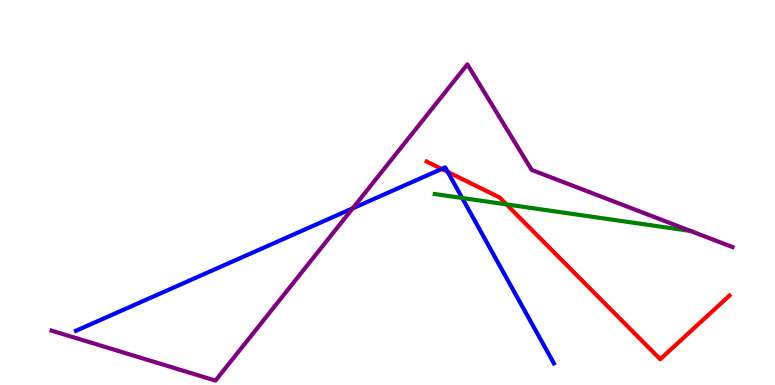[{'lines': ['blue', 'red'], 'intersections': [{'x': 5.7, 'y': 5.61}, {'x': 5.78, 'y': 5.53}]}, {'lines': ['green', 'red'], 'intersections': [{'x': 6.54, 'y': 4.69}]}, {'lines': ['purple', 'red'], 'intersections': []}, {'lines': ['blue', 'green'], 'intersections': [{'x': 5.96, 'y': 4.86}]}, {'lines': ['blue', 'purple'], 'intersections': [{'x': 4.55, 'y': 4.59}]}, {'lines': ['green', 'purple'], 'intersections': [{'x': 8.91, 'y': 4.0}]}]